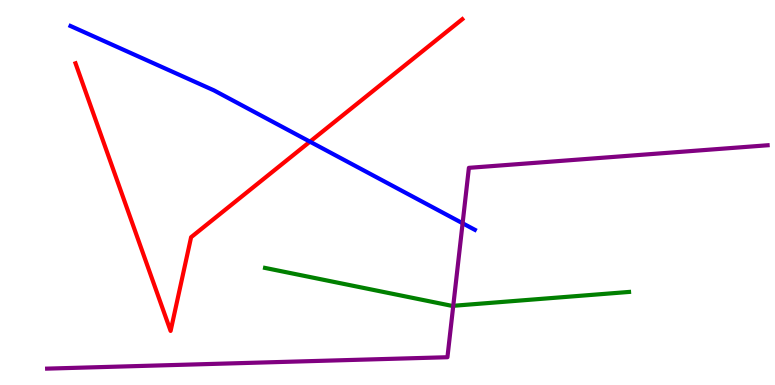[{'lines': ['blue', 'red'], 'intersections': [{'x': 4.0, 'y': 6.32}]}, {'lines': ['green', 'red'], 'intersections': []}, {'lines': ['purple', 'red'], 'intersections': []}, {'lines': ['blue', 'green'], 'intersections': []}, {'lines': ['blue', 'purple'], 'intersections': [{'x': 5.97, 'y': 4.2}]}, {'lines': ['green', 'purple'], 'intersections': [{'x': 5.85, 'y': 2.06}]}]